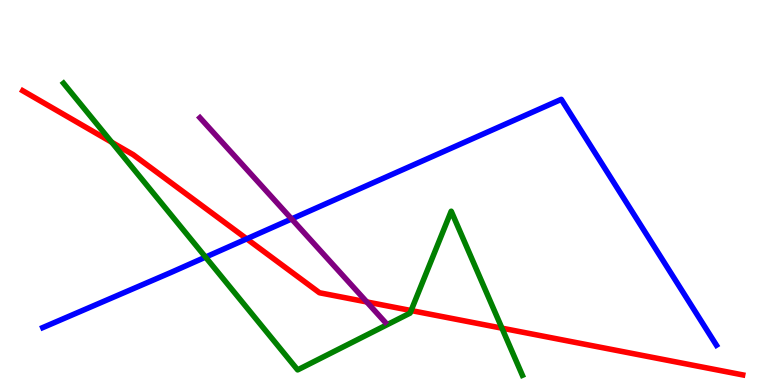[{'lines': ['blue', 'red'], 'intersections': [{'x': 3.18, 'y': 3.8}]}, {'lines': ['green', 'red'], 'intersections': [{'x': 1.44, 'y': 6.31}, {'x': 5.3, 'y': 1.93}, {'x': 6.48, 'y': 1.48}]}, {'lines': ['purple', 'red'], 'intersections': [{'x': 4.73, 'y': 2.16}]}, {'lines': ['blue', 'green'], 'intersections': [{'x': 2.65, 'y': 3.32}]}, {'lines': ['blue', 'purple'], 'intersections': [{'x': 3.76, 'y': 4.31}]}, {'lines': ['green', 'purple'], 'intersections': []}]